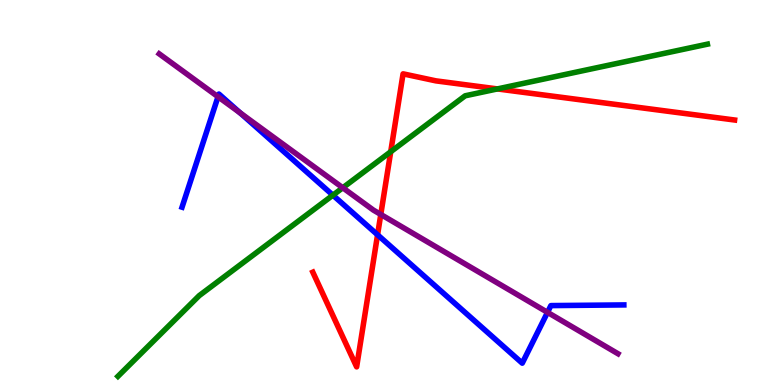[{'lines': ['blue', 'red'], 'intersections': [{'x': 4.87, 'y': 3.9}]}, {'lines': ['green', 'red'], 'intersections': [{'x': 5.04, 'y': 6.06}, {'x': 6.42, 'y': 7.69}]}, {'lines': ['purple', 'red'], 'intersections': [{'x': 4.91, 'y': 4.43}]}, {'lines': ['blue', 'green'], 'intersections': [{'x': 4.3, 'y': 4.93}]}, {'lines': ['blue', 'purple'], 'intersections': [{'x': 2.81, 'y': 7.49}, {'x': 3.1, 'y': 7.07}, {'x': 7.06, 'y': 1.89}]}, {'lines': ['green', 'purple'], 'intersections': [{'x': 4.42, 'y': 5.12}]}]